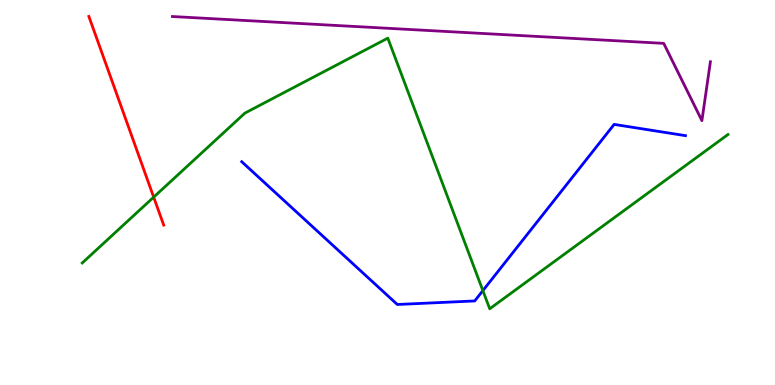[{'lines': ['blue', 'red'], 'intersections': []}, {'lines': ['green', 'red'], 'intersections': [{'x': 1.98, 'y': 4.88}]}, {'lines': ['purple', 'red'], 'intersections': []}, {'lines': ['blue', 'green'], 'intersections': [{'x': 6.23, 'y': 2.45}]}, {'lines': ['blue', 'purple'], 'intersections': []}, {'lines': ['green', 'purple'], 'intersections': []}]